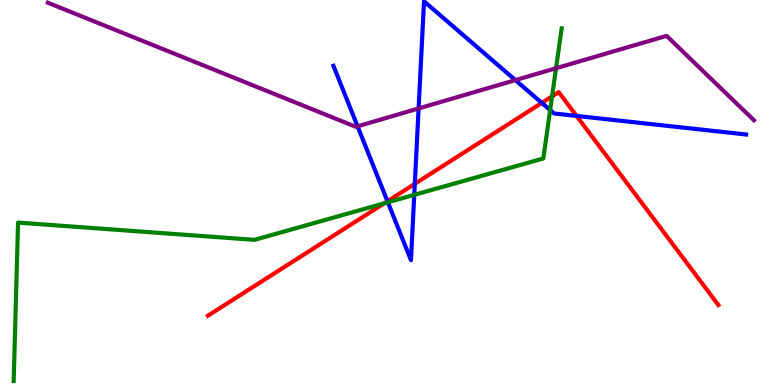[{'lines': ['blue', 'red'], 'intersections': [{'x': 5.0, 'y': 4.77}, {'x': 5.35, 'y': 5.22}, {'x': 6.99, 'y': 7.33}, {'x': 7.44, 'y': 6.99}]}, {'lines': ['green', 'red'], 'intersections': [{'x': 4.96, 'y': 4.72}, {'x': 7.12, 'y': 7.5}]}, {'lines': ['purple', 'red'], 'intersections': []}, {'lines': ['blue', 'green'], 'intersections': [{'x': 5.0, 'y': 4.75}, {'x': 5.35, 'y': 4.94}, {'x': 7.1, 'y': 7.14}]}, {'lines': ['blue', 'purple'], 'intersections': [{'x': 4.61, 'y': 6.72}, {'x': 5.4, 'y': 7.18}, {'x': 6.65, 'y': 7.92}]}, {'lines': ['green', 'purple'], 'intersections': [{'x': 7.17, 'y': 8.23}]}]